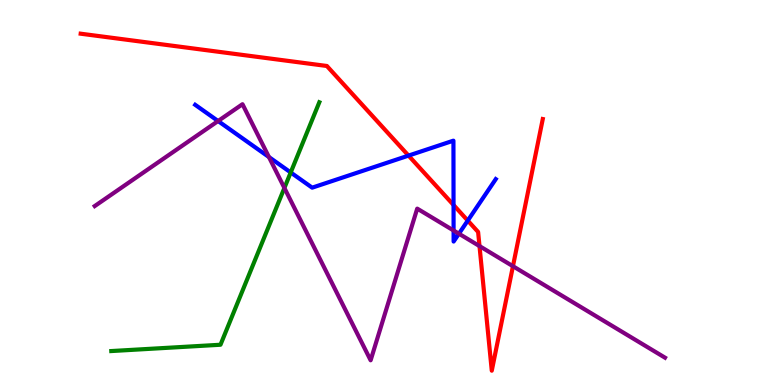[{'lines': ['blue', 'red'], 'intersections': [{'x': 5.27, 'y': 5.96}, {'x': 5.85, 'y': 4.68}, {'x': 6.04, 'y': 4.27}]}, {'lines': ['green', 'red'], 'intersections': []}, {'lines': ['purple', 'red'], 'intersections': [{'x': 6.19, 'y': 3.61}, {'x': 6.62, 'y': 3.09}]}, {'lines': ['blue', 'green'], 'intersections': [{'x': 3.75, 'y': 5.52}]}, {'lines': ['blue', 'purple'], 'intersections': [{'x': 2.81, 'y': 6.86}, {'x': 3.47, 'y': 5.92}, {'x': 5.85, 'y': 4.01}, {'x': 5.92, 'y': 3.93}]}, {'lines': ['green', 'purple'], 'intersections': [{'x': 3.67, 'y': 5.12}]}]